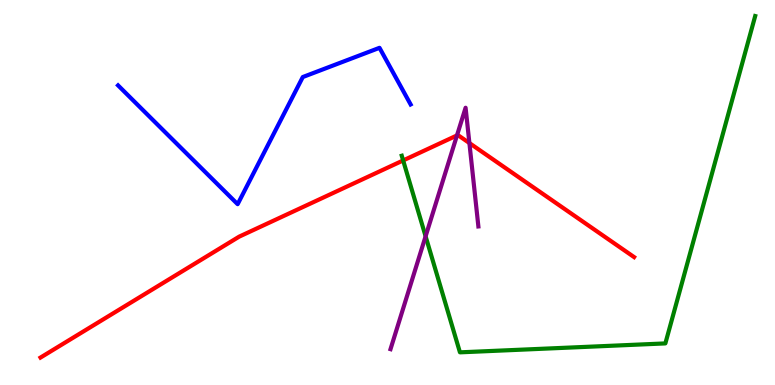[{'lines': ['blue', 'red'], 'intersections': []}, {'lines': ['green', 'red'], 'intersections': [{'x': 5.2, 'y': 5.83}]}, {'lines': ['purple', 'red'], 'intersections': [{'x': 5.9, 'y': 6.48}, {'x': 6.06, 'y': 6.28}]}, {'lines': ['blue', 'green'], 'intersections': []}, {'lines': ['blue', 'purple'], 'intersections': []}, {'lines': ['green', 'purple'], 'intersections': [{'x': 5.49, 'y': 3.86}]}]